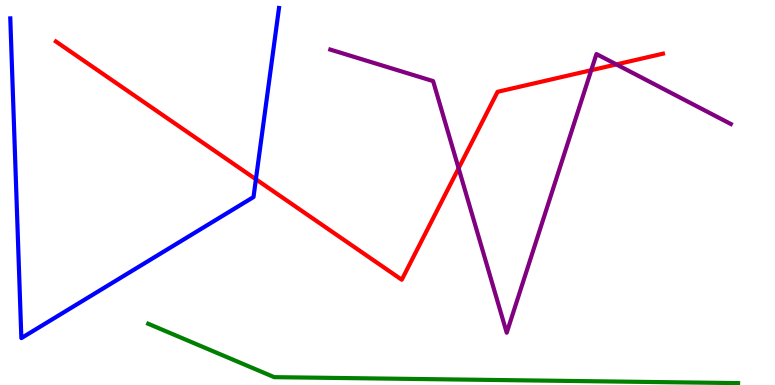[{'lines': ['blue', 'red'], 'intersections': [{'x': 3.3, 'y': 5.34}]}, {'lines': ['green', 'red'], 'intersections': []}, {'lines': ['purple', 'red'], 'intersections': [{'x': 5.92, 'y': 5.63}, {'x': 7.63, 'y': 8.18}, {'x': 7.95, 'y': 8.33}]}, {'lines': ['blue', 'green'], 'intersections': []}, {'lines': ['blue', 'purple'], 'intersections': []}, {'lines': ['green', 'purple'], 'intersections': []}]